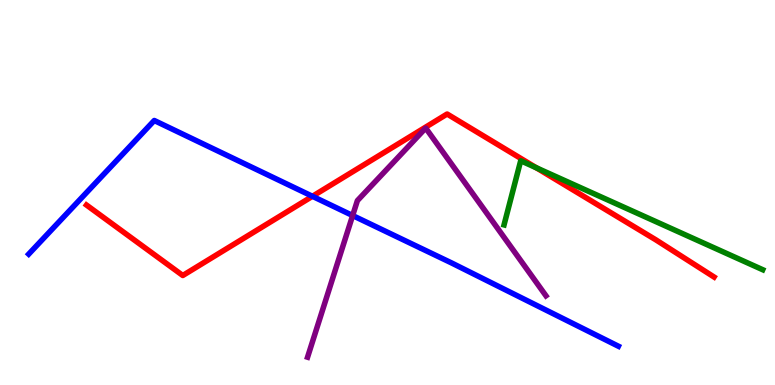[{'lines': ['blue', 'red'], 'intersections': [{'x': 4.03, 'y': 4.9}]}, {'lines': ['green', 'red'], 'intersections': [{'x': 6.92, 'y': 5.64}]}, {'lines': ['purple', 'red'], 'intersections': []}, {'lines': ['blue', 'green'], 'intersections': []}, {'lines': ['blue', 'purple'], 'intersections': [{'x': 4.55, 'y': 4.4}]}, {'lines': ['green', 'purple'], 'intersections': []}]